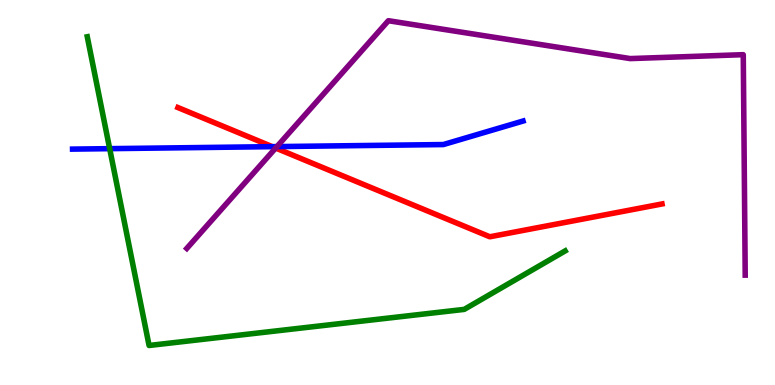[{'lines': ['blue', 'red'], 'intersections': [{'x': 3.51, 'y': 6.19}]}, {'lines': ['green', 'red'], 'intersections': []}, {'lines': ['purple', 'red'], 'intersections': [{'x': 3.56, 'y': 6.15}]}, {'lines': ['blue', 'green'], 'intersections': [{'x': 1.42, 'y': 6.14}]}, {'lines': ['blue', 'purple'], 'intersections': [{'x': 3.57, 'y': 6.19}]}, {'lines': ['green', 'purple'], 'intersections': []}]